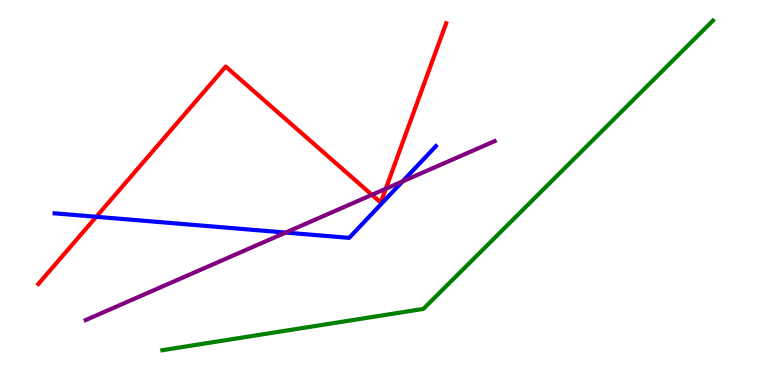[{'lines': ['blue', 'red'], 'intersections': [{'x': 1.24, 'y': 4.37}]}, {'lines': ['green', 'red'], 'intersections': []}, {'lines': ['purple', 'red'], 'intersections': [{'x': 4.8, 'y': 4.94}, {'x': 4.98, 'y': 5.1}]}, {'lines': ['blue', 'green'], 'intersections': []}, {'lines': ['blue', 'purple'], 'intersections': [{'x': 3.69, 'y': 3.96}, {'x': 5.19, 'y': 5.29}]}, {'lines': ['green', 'purple'], 'intersections': []}]